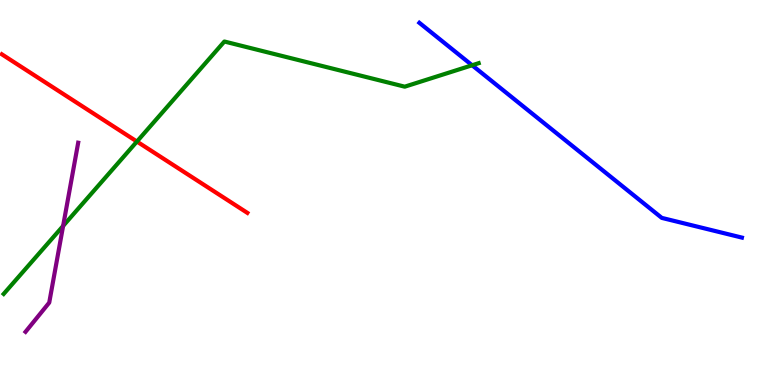[{'lines': ['blue', 'red'], 'intersections': []}, {'lines': ['green', 'red'], 'intersections': [{'x': 1.77, 'y': 6.32}]}, {'lines': ['purple', 'red'], 'intersections': []}, {'lines': ['blue', 'green'], 'intersections': [{'x': 6.09, 'y': 8.3}]}, {'lines': ['blue', 'purple'], 'intersections': []}, {'lines': ['green', 'purple'], 'intersections': [{'x': 0.814, 'y': 4.13}]}]